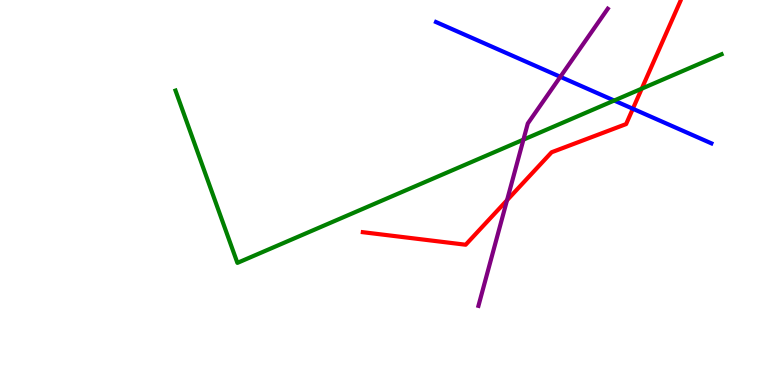[{'lines': ['blue', 'red'], 'intersections': [{'x': 8.17, 'y': 7.18}]}, {'lines': ['green', 'red'], 'intersections': [{'x': 8.28, 'y': 7.7}]}, {'lines': ['purple', 'red'], 'intersections': [{'x': 6.54, 'y': 4.8}]}, {'lines': ['blue', 'green'], 'intersections': [{'x': 7.93, 'y': 7.39}]}, {'lines': ['blue', 'purple'], 'intersections': [{'x': 7.23, 'y': 8.01}]}, {'lines': ['green', 'purple'], 'intersections': [{'x': 6.75, 'y': 6.37}]}]